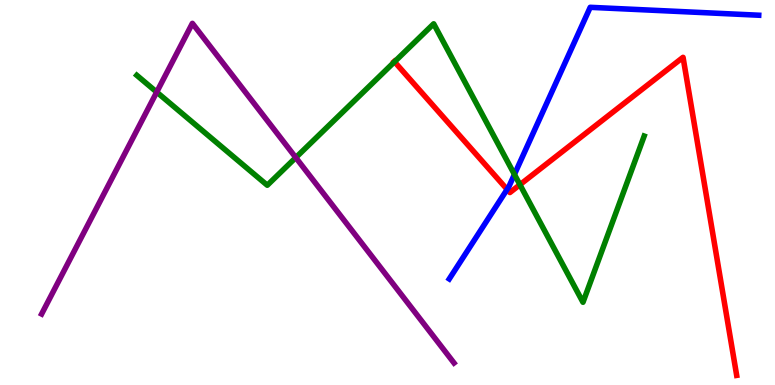[{'lines': ['blue', 'red'], 'intersections': [{'x': 6.54, 'y': 5.08}]}, {'lines': ['green', 'red'], 'intersections': [{'x': 5.09, 'y': 8.4}, {'x': 6.71, 'y': 5.2}]}, {'lines': ['purple', 'red'], 'intersections': []}, {'lines': ['blue', 'green'], 'intersections': [{'x': 6.64, 'y': 5.47}]}, {'lines': ['blue', 'purple'], 'intersections': []}, {'lines': ['green', 'purple'], 'intersections': [{'x': 2.02, 'y': 7.61}, {'x': 3.82, 'y': 5.91}]}]